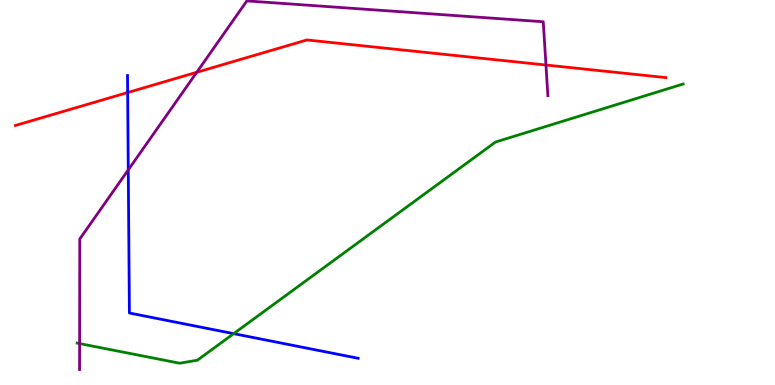[{'lines': ['blue', 'red'], 'intersections': [{'x': 1.65, 'y': 7.6}]}, {'lines': ['green', 'red'], 'intersections': []}, {'lines': ['purple', 'red'], 'intersections': [{'x': 2.54, 'y': 8.12}, {'x': 7.04, 'y': 8.31}]}, {'lines': ['blue', 'green'], 'intersections': [{'x': 3.02, 'y': 1.33}]}, {'lines': ['blue', 'purple'], 'intersections': [{'x': 1.66, 'y': 5.59}]}, {'lines': ['green', 'purple'], 'intersections': [{'x': 1.03, 'y': 1.08}]}]